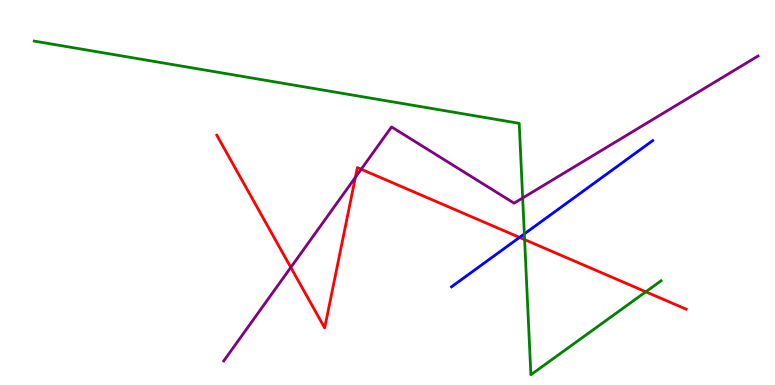[{'lines': ['blue', 'red'], 'intersections': [{'x': 6.7, 'y': 3.83}]}, {'lines': ['green', 'red'], 'intersections': [{'x': 6.77, 'y': 3.78}, {'x': 8.33, 'y': 2.42}]}, {'lines': ['purple', 'red'], 'intersections': [{'x': 3.75, 'y': 3.05}, {'x': 4.59, 'y': 5.39}, {'x': 4.66, 'y': 5.6}]}, {'lines': ['blue', 'green'], 'intersections': [{'x': 6.77, 'y': 3.92}]}, {'lines': ['blue', 'purple'], 'intersections': []}, {'lines': ['green', 'purple'], 'intersections': [{'x': 6.74, 'y': 4.86}]}]